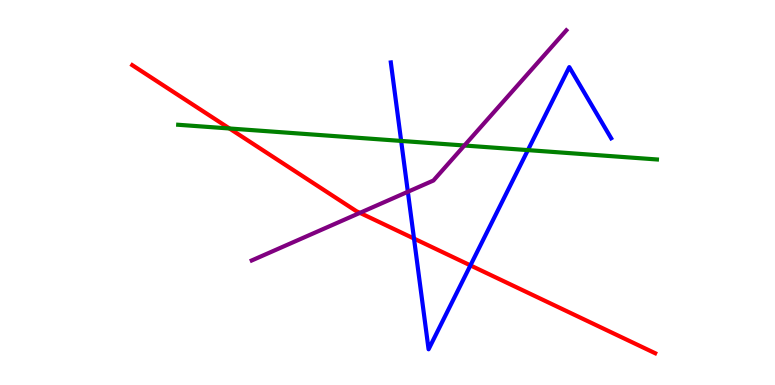[{'lines': ['blue', 'red'], 'intersections': [{'x': 5.34, 'y': 3.8}, {'x': 6.07, 'y': 3.11}]}, {'lines': ['green', 'red'], 'intersections': [{'x': 2.96, 'y': 6.66}]}, {'lines': ['purple', 'red'], 'intersections': [{'x': 4.64, 'y': 4.47}]}, {'lines': ['blue', 'green'], 'intersections': [{'x': 5.18, 'y': 6.34}, {'x': 6.81, 'y': 6.1}]}, {'lines': ['blue', 'purple'], 'intersections': [{'x': 5.26, 'y': 5.02}]}, {'lines': ['green', 'purple'], 'intersections': [{'x': 5.99, 'y': 6.22}]}]